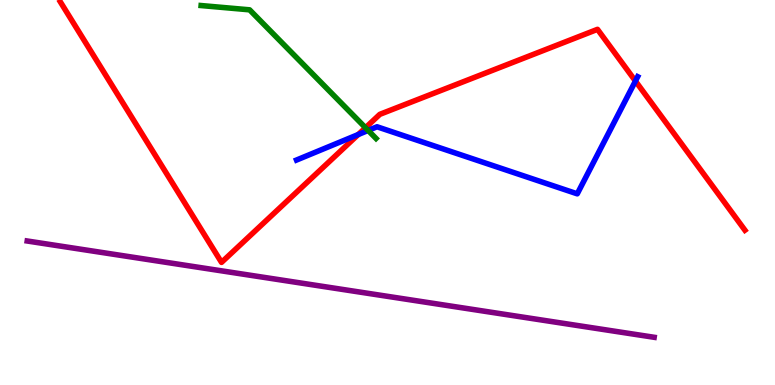[{'lines': ['blue', 'red'], 'intersections': [{'x': 4.62, 'y': 6.51}, {'x': 8.2, 'y': 7.9}]}, {'lines': ['green', 'red'], 'intersections': [{'x': 4.72, 'y': 6.68}]}, {'lines': ['purple', 'red'], 'intersections': []}, {'lines': ['blue', 'green'], 'intersections': [{'x': 4.75, 'y': 6.61}]}, {'lines': ['blue', 'purple'], 'intersections': []}, {'lines': ['green', 'purple'], 'intersections': []}]